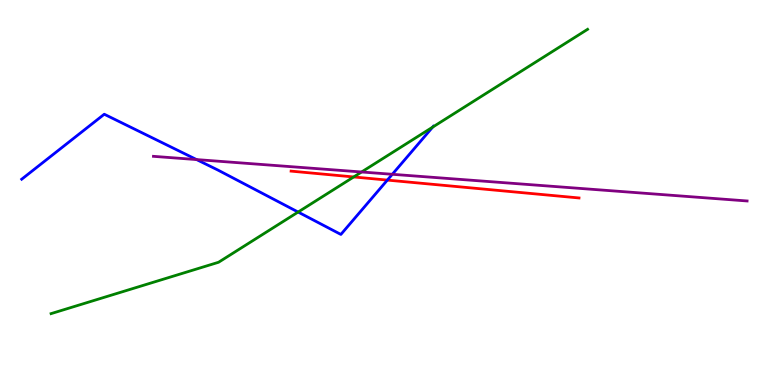[{'lines': ['blue', 'red'], 'intersections': [{'x': 5.0, 'y': 5.32}]}, {'lines': ['green', 'red'], 'intersections': [{'x': 4.56, 'y': 5.4}]}, {'lines': ['purple', 'red'], 'intersections': []}, {'lines': ['blue', 'green'], 'intersections': [{'x': 3.85, 'y': 4.49}, {'x': 5.58, 'y': 6.7}]}, {'lines': ['blue', 'purple'], 'intersections': [{'x': 2.54, 'y': 5.86}, {'x': 5.06, 'y': 5.47}]}, {'lines': ['green', 'purple'], 'intersections': [{'x': 4.67, 'y': 5.53}]}]